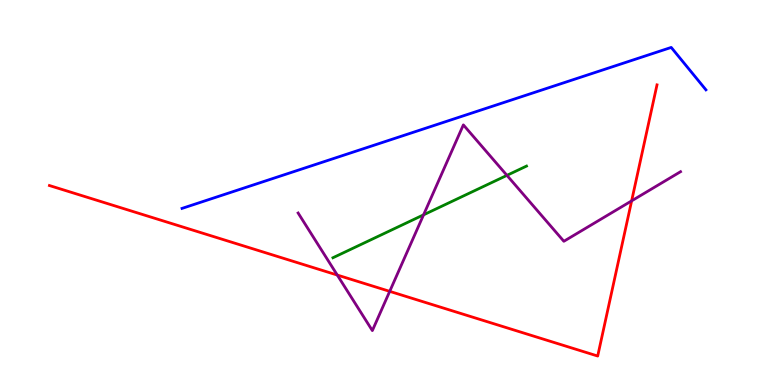[{'lines': ['blue', 'red'], 'intersections': []}, {'lines': ['green', 'red'], 'intersections': []}, {'lines': ['purple', 'red'], 'intersections': [{'x': 4.35, 'y': 2.86}, {'x': 5.03, 'y': 2.43}, {'x': 8.15, 'y': 4.78}]}, {'lines': ['blue', 'green'], 'intersections': []}, {'lines': ['blue', 'purple'], 'intersections': []}, {'lines': ['green', 'purple'], 'intersections': [{'x': 5.47, 'y': 4.42}, {'x': 6.54, 'y': 5.45}]}]